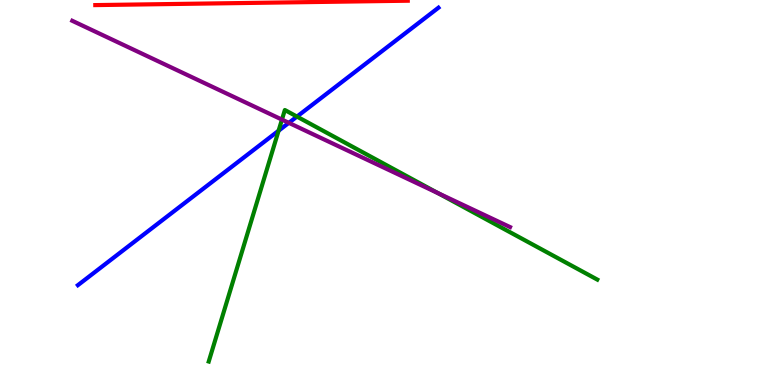[{'lines': ['blue', 'red'], 'intersections': []}, {'lines': ['green', 'red'], 'intersections': []}, {'lines': ['purple', 'red'], 'intersections': []}, {'lines': ['blue', 'green'], 'intersections': [{'x': 3.59, 'y': 6.6}, {'x': 3.83, 'y': 6.97}]}, {'lines': ['blue', 'purple'], 'intersections': [{'x': 3.73, 'y': 6.81}]}, {'lines': ['green', 'purple'], 'intersections': [{'x': 3.64, 'y': 6.89}, {'x': 5.65, 'y': 4.98}]}]